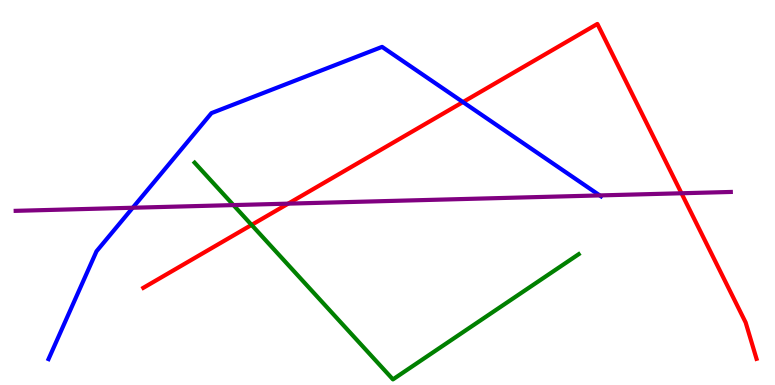[{'lines': ['blue', 'red'], 'intersections': [{'x': 5.97, 'y': 7.35}]}, {'lines': ['green', 'red'], 'intersections': [{'x': 3.25, 'y': 4.16}]}, {'lines': ['purple', 'red'], 'intersections': [{'x': 3.72, 'y': 4.71}, {'x': 8.79, 'y': 4.98}]}, {'lines': ['blue', 'green'], 'intersections': []}, {'lines': ['blue', 'purple'], 'intersections': [{'x': 1.71, 'y': 4.6}, {'x': 7.74, 'y': 4.92}]}, {'lines': ['green', 'purple'], 'intersections': [{'x': 3.01, 'y': 4.67}]}]